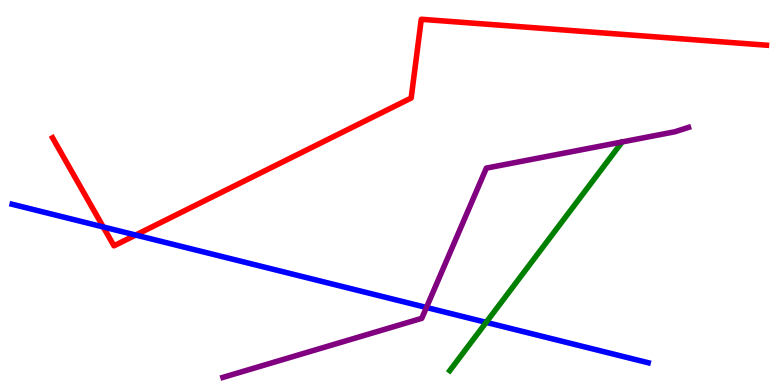[{'lines': ['blue', 'red'], 'intersections': [{'x': 1.33, 'y': 4.11}, {'x': 1.75, 'y': 3.9}]}, {'lines': ['green', 'red'], 'intersections': []}, {'lines': ['purple', 'red'], 'intersections': []}, {'lines': ['blue', 'green'], 'intersections': [{'x': 6.27, 'y': 1.63}]}, {'lines': ['blue', 'purple'], 'intersections': [{'x': 5.5, 'y': 2.01}]}, {'lines': ['green', 'purple'], 'intersections': []}]